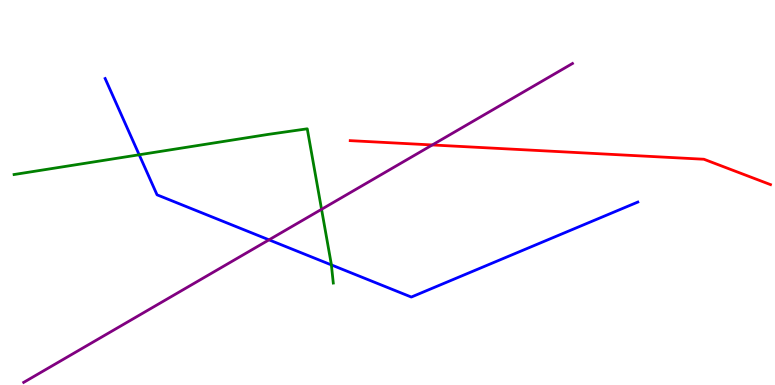[{'lines': ['blue', 'red'], 'intersections': []}, {'lines': ['green', 'red'], 'intersections': []}, {'lines': ['purple', 'red'], 'intersections': [{'x': 5.58, 'y': 6.23}]}, {'lines': ['blue', 'green'], 'intersections': [{'x': 1.8, 'y': 5.98}, {'x': 4.28, 'y': 3.12}]}, {'lines': ['blue', 'purple'], 'intersections': [{'x': 3.47, 'y': 3.77}]}, {'lines': ['green', 'purple'], 'intersections': [{'x': 4.15, 'y': 4.56}]}]